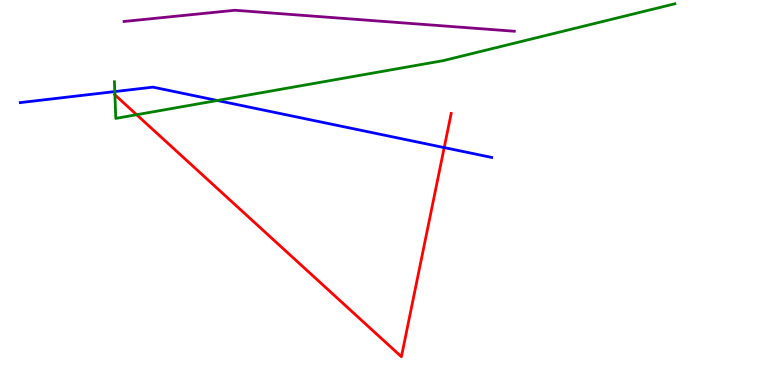[{'lines': ['blue', 'red'], 'intersections': [{'x': 5.73, 'y': 6.17}]}, {'lines': ['green', 'red'], 'intersections': [{'x': 1.48, 'y': 7.54}, {'x': 1.76, 'y': 7.02}]}, {'lines': ['purple', 'red'], 'intersections': []}, {'lines': ['blue', 'green'], 'intersections': [{'x': 1.48, 'y': 7.62}, {'x': 2.8, 'y': 7.39}]}, {'lines': ['blue', 'purple'], 'intersections': []}, {'lines': ['green', 'purple'], 'intersections': []}]